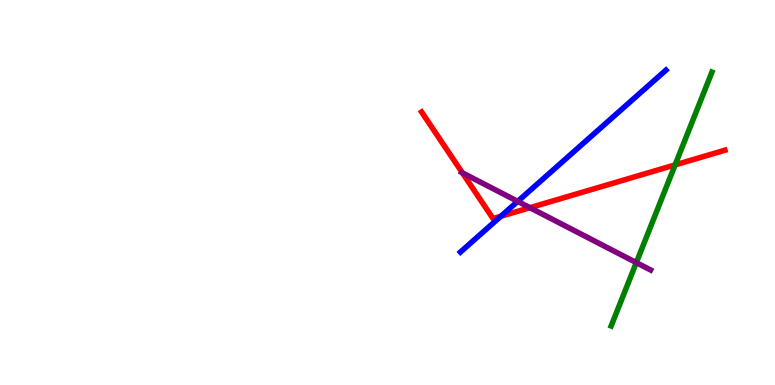[{'lines': ['blue', 'red'], 'intersections': [{'x': 6.46, 'y': 4.38}]}, {'lines': ['green', 'red'], 'intersections': [{'x': 8.71, 'y': 5.72}]}, {'lines': ['purple', 'red'], 'intersections': [{'x': 5.97, 'y': 5.51}, {'x': 6.84, 'y': 4.61}]}, {'lines': ['blue', 'green'], 'intersections': []}, {'lines': ['blue', 'purple'], 'intersections': [{'x': 6.68, 'y': 4.77}]}, {'lines': ['green', 'purple'], 'intersections': [{'x': 8.21, 'y': 3.18}]}]